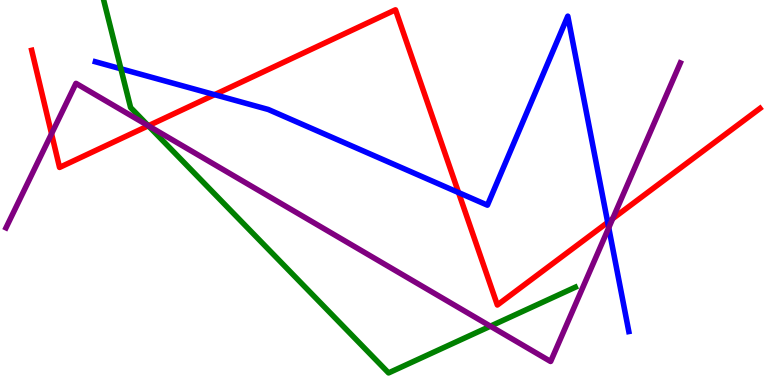[{'lines': ['blue', 'red'], 'intersections': [{'x': 2.77, 'y': 7.54}, {'x': 5.92, 'y': 5.0}, {'x': 7.84, 'y': 4.22}]}, {'lines': ['green', 'red'], 'intersections': [{'x': 1.91, 'y': 6.73}]}, {'lines': ['purple', 'red'], 'intersections': [{'x': 0.665, 'y': 6.53}, {'x': 1.91, 'y': 6.73}, {'x': 7.91, 'y': 4.32}]}, {'lines': ['blue', 'green'], 'intersections': [{'x': 1.56, 'y': 8.21}]}, {'lines': ['blue', 'purple'], 'intersections': [{'x': 7.85, 'y': 4.08}]}, {'lines': ['green', 'purple'], 'intersections': [{'x': 1.91, 'y': 6.73}, {'x': 6.33, 'y': 1.53}]}]